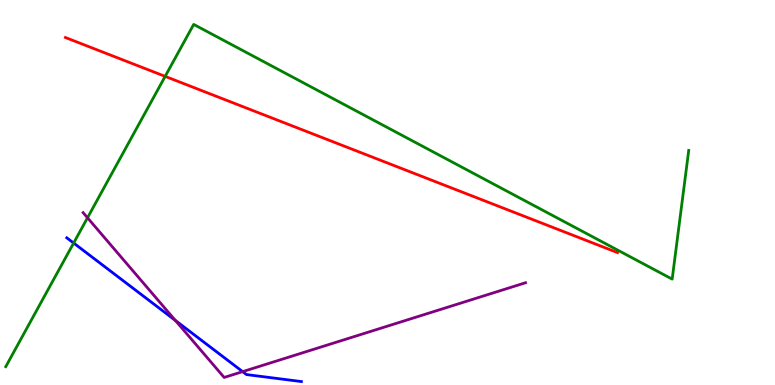[{'lines': ['blue', 'red'], 'intersections': []}, {'lines': ['green', 'red'], 'intersections': [{'x': 2.13, 'y': 8.02}]}, {'lines': ['purple', 'red'], 'intersections': []}, {'lines': ['blue', 'green'], 'intersections': [{'x': 0.95, 'y': 3.69}]}, {'lines': ['blue', 'purple'], 'intersections': [{'x': 2.26, 'y': 1.68}, {'x': 3.13, 'y': 0.347}]}, {'lines': ['green', 'purple'], 'intersections': [{'x': 1.13, 'y': 4.34}]}]